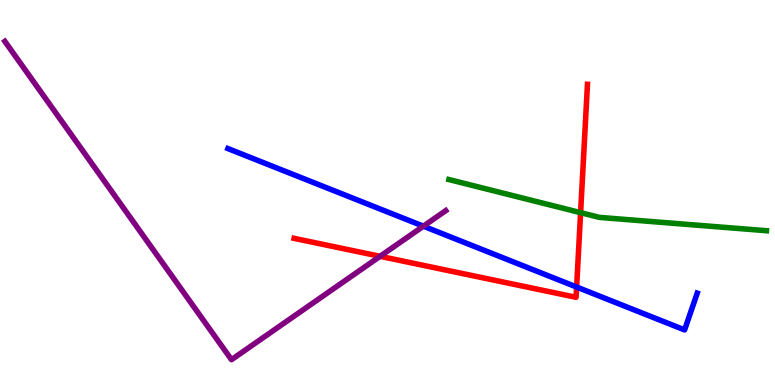[{'lines': ['blue', 'red'], 'intersections': [{'x': 7.44, 'y': 2.54}]}, {'lines': ['green', 'red'], 'intersections': [{'x': 7.49, 'y': 4.48}]}, {'lines': ['purple', 'red'], 'intersections': [{'x': 4.9, 'y': 3.34}]}, {'lines': ['blue', 'green'], 'intersections': []}, {'lines': ['blue', 'purple'], 'intersections': [{'x': 5.46, 'y': 4.13}]}, {'lines': ['green', 'purple'], 'intersections': []}]